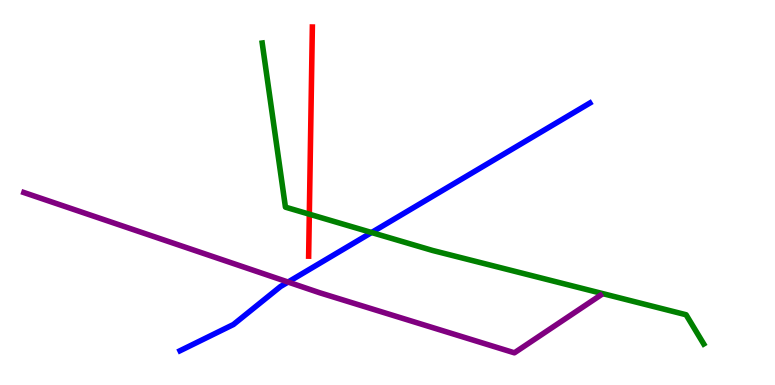[{'lines': ['blue', 'red'], 'intersections': []}, {'lines': ['green', 'red'], 'intersections': [{'x': 3.99, 'y': 4.44}]}, {'lines': ['purple', 'red'], 'intersections': []}, {'lines': ['blue', 'green'], 'intersections': [{'x': 4.79, 'y': 3.96}]}, {'lines': ['blue', 'purple'], 'intersections': [{'x': 3.72, 'y': 2.67}]}, {'lines': ['green', 'purple'], 'intersections': []}]